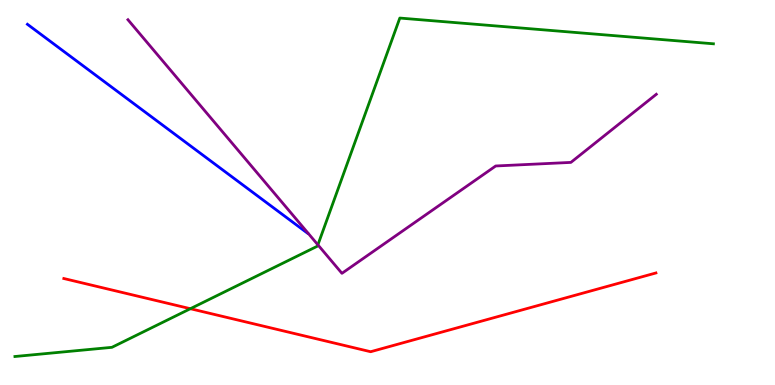[{'lines': ['blue', 'red'], 'intersections': []}, {'lines': ['green', 'red'], 'intersections': [{'x': 2.46, 'y': 1.98}]}, {'lines': ['purple', 'red'], 'intersections': []}, {'lines': ['blue', 'green'], 'intersections': []}, {'lines': ['blue', 'purple'], 'intersections': []}, {'lines': ['green', 'purple'], 'intersections': [{'x': 4.1, 'y': 3.64}]}]